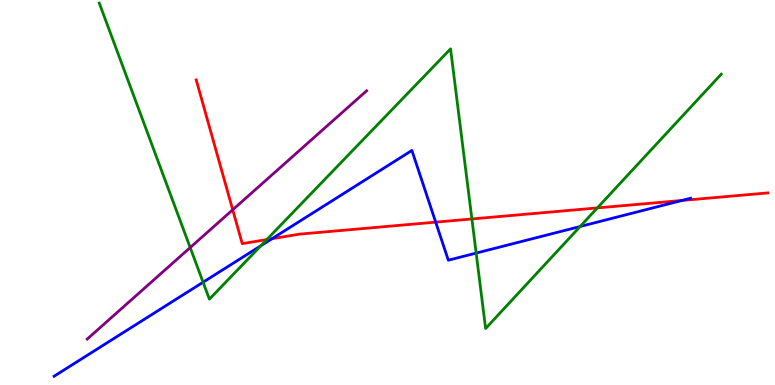[{'lines': ['blue', 'red'], 'intersections': [{'x': 3.51, 'y': 3.8}, {'x': 5.62, 'y': 4.23}, {'x': 8.8, 'y': 4.79}]}, {'lines': ['green', 'red'], 'intersections': [{'x': 3.44, 'y': 3.78}, {'x': 6.09, 'y': 4.31}, {'x': 7.71, 'y': 4.6}]}, {'lines': ['purple', 'red'], 'intersections': [{'x': 3.0, 'y': 4.55}]}, {'lines': ['blue', 'green'], 'intersections': [{'x': 2.62, 'y': 2.67}, {'x': 3.37, 'y': 3.62}, {'x': 6.14, 'y': 3.43}, {'x': 7.49, 'y': 4.12}]}, {'lines': ['blue', 'purple'], 'intersections': []}, {'lines': ['green', 'purple'], 'intersections': [{'x': 2.45, 'y': 3.57}]}]